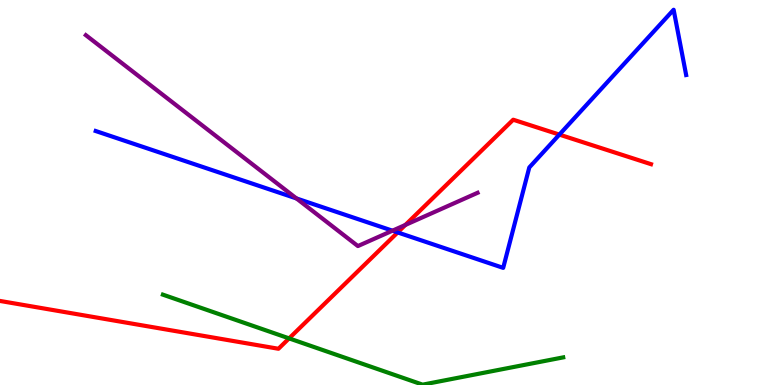[{'lines': ['blue', 'red'], 'intersections': [{'x': 5.13, 'y': 3.96}, {'x': 7.22, 'y': 6.5}]}, {'lines': ['green', 'red'], 'intersections': [{'x': 3.73, 'y': 1.21}]}, {'lines': ['purple', 'red'], 'intersections': [{'x': 5.23, 'y': 4.16}]}, {'lines': ['blue', 'green'], 'intersections': []}, {'lines': ['blue', 'purple'], 'intersections': [{'x': 3.83, 'y': 4.85}, {'x': 5.06, 'y': 4.01}]}, {'lines': ['green', 'purple'], 'intersections': []}]